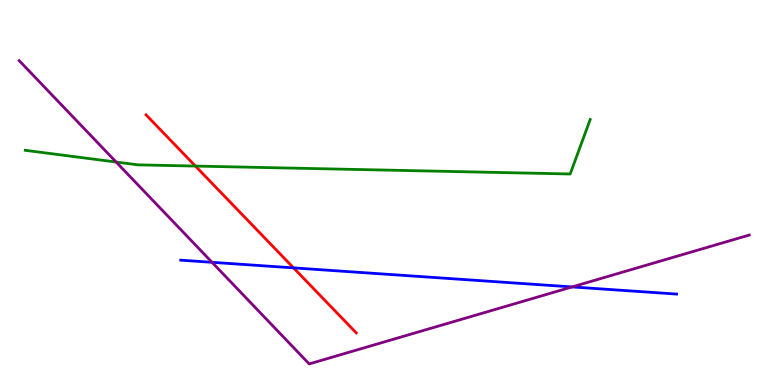[{'lines': ['blue', 'red'], 'intersections': [{'x': 3.79, 'y': 3.04}]}, {'lines': ['green', 'red'], 'intersections': [{'x': 2.52, 'y': 5.69}]}, {'lines': ['purple', 'red'], 'intersections': []}, {'lines': ['blue', 'green'], 'intersections': []}, {'lines': ['blue', 'purple'], 'intersections': [{'x': 2.74, 'y': 3.19}, {'x': 7.38, 'y': 2.55}]}, {'lines': ['green', 'purple'], 'intersections': [{'x': 1.5, 'y': 5.79}]}]